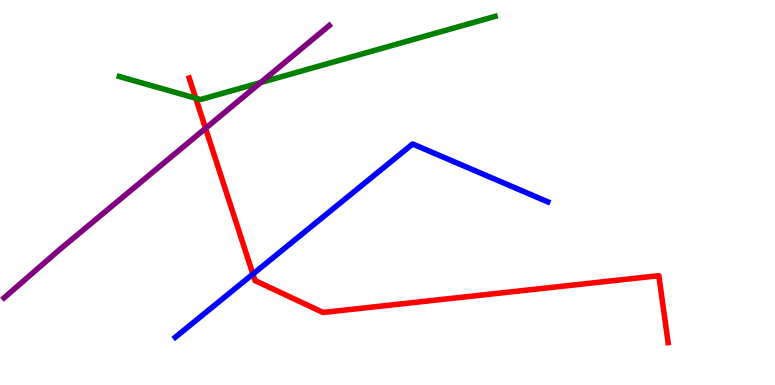[{'lines': ['blue', 'red'], 'intersections': [{'x': 3.26, 'y': 2.88}]}, {'lines': ['green', 'red'], 'intersections': [{'x': 2.53, 'y': 7.45}]}, {'lines': ['purple', 'red'], 'intersections': [{'x': 2.65, 'y': 6.67}]}, {'lines': ['blue', 'green'], 'intersections': []}, {'lines': ['blue', 'purple'], 'intersections': []}, {'lines': ['green', 'purple'], 'intersections': [{'x': 3.36, 'y': 7.86}]}]